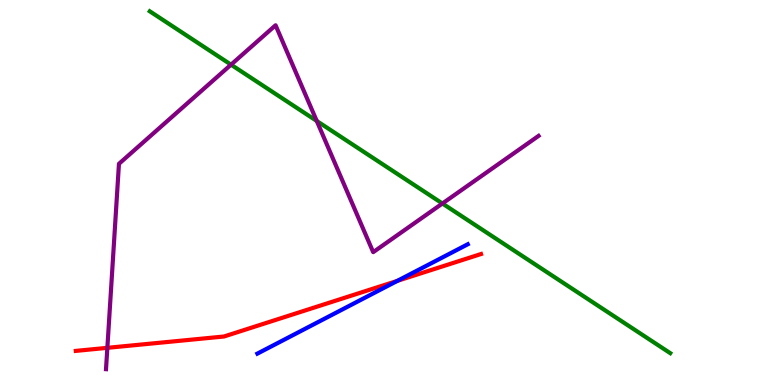[{'lines': ['blue', 'red'], 'intersections': [{'x': 5.13, 'y': 2.7}]}, {'lines': ['green', 'red'], 'intersections': []}, {'lines': ['purple', 'red'], 'intersections': [{'x': 1.39, 'y': 0.965}]}, {'lines': ['blue', 'green'], 'intersections': []}, {'lines': ['blue', 'purple'], 'intersections': []}, {'lines': ['green', 'purple'], 'intersections': [{'x': 2.98, 'y': 8.32}, {'x': 4.09, 'y': 6.86}, {'x': 5.71, 'y': 4.71}]}]